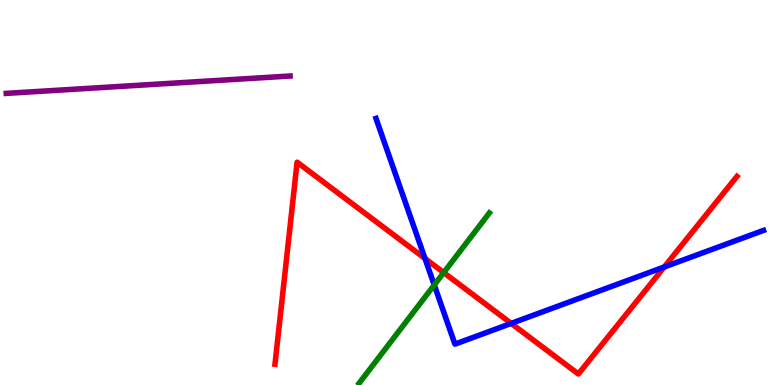[{'lines': ['blue', 'red'], 'intersections': [{'x': 5.48, 'y': 3.29}, {'x': 6.6, 'y': 1.6}, {'x': 8.57, 'y': 3.07}]}, {'lines': ['green', 'red'], 'intersections': [{'x': 5.73, 'y': 2.92}]}, {'lines': ['purple', 'red'], 'intersections': []}, {'lines': ['blue', 'green'], 'intersections': [{'x': 5.6, 'y': 2.6}]}, {'lines': ['blue', 'purple'], 'intersections': []}, {'lines': ['green', 'purple'], 'intersections': []}]